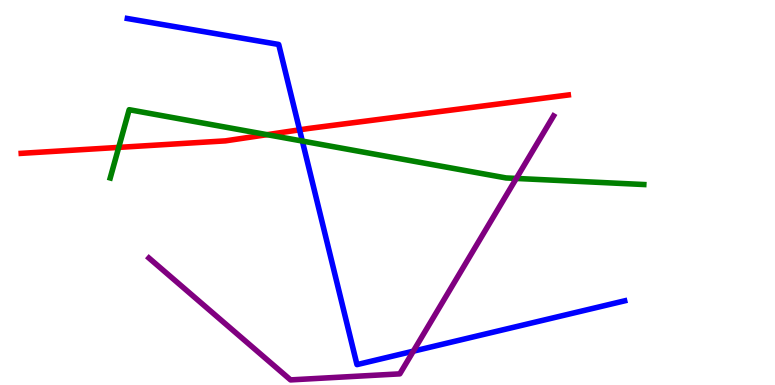[{'lines': ['blue', 'red'], 'intersections': [{'x': 3.87, 'y': 6.63}]}, {'lines': ['green', 'red'], 'intersections': [{'x': 1.53, 'y': 6.17}, {'x': 3.45, 'y': 6.5}]}, {'lines': ['purple', 'red'], 'intersections': []}, {'lines': ['blue', 'green'], 'intersections': [{'x': 3.9, 'y': 6.34}]}, {'lines': ['blue', 'purple'], 'intersections': [{'x': 5.33, 'y': 0.878}]}, {'lines': ['green', 'purple'], 'intersections': [{'x': 6.66, 'y': 5.37}]}]